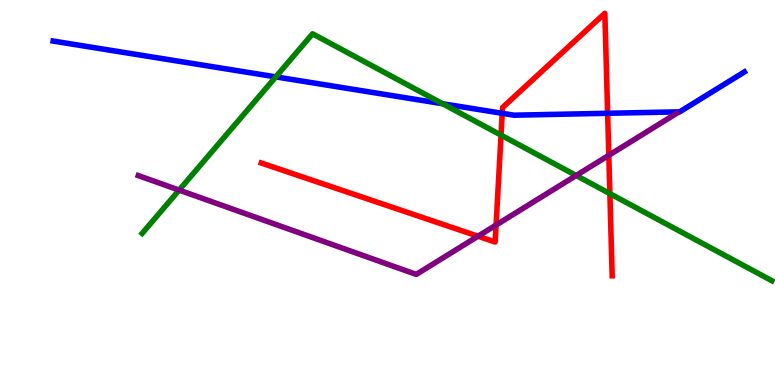[{'lines': ['blue', 'red'], 'intersections': [{'x': 6.48, 'y': 7.06}, {'x': 7.84, 'y': 7.06}]}, {'lines': ['green', 'red'], 'intersections': [{'x': 6.46, 'y': 6.49}, {'x': 7.87, 'y': 4.97}]}, {'lines': ['purple', 'red'], 'intersections': [{'x': 6.17, 'y': 3.86}, {'x': 6.4, 'y': 4.15}, {'x': 7.86, 'y': 5.97}]}, {'lines': ['blue', 'green'], 'intersections': [{'x': 3.56, 'y': 8.0}, {'x': 5.71, 'y': 7.31}]}, {'lines': ['blue', 'purple'], 'intersections': []}, {'lines': ['green', 'purple'], 'intersections': [{'x': 2.31, 'y': 5.06}, {'x': 7.43, 'y': 5.44}]}]